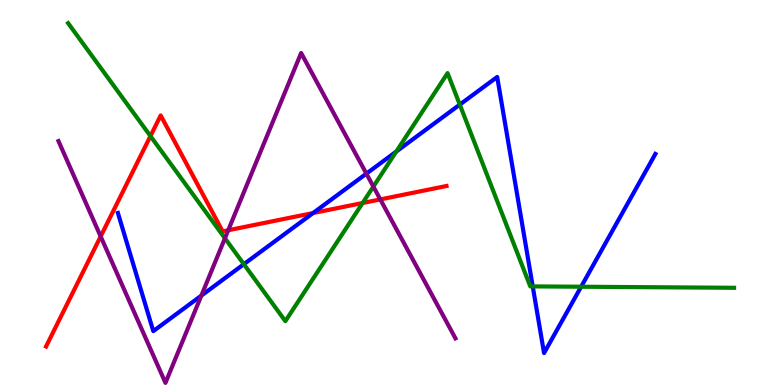[{'lines': ['blue', 'red'], 'intersections': [{'x': 4.04, 'y': 4.47}]}, {'lines': ['green', 'red'], 'intersections': [{'x': 1.94, 'y': 6.47}, {'x': 4.68, 'y': 4.73}]}, {'lines': ['purple', 'red'], 'intersections': [{'x': 1.3, 'y': 3.86}, {'x': 2.94, 'y': 4.02}, {'x': 4.91, 'y': 4.82}]}, {'lines': ['blue', 'green'], 'intersections': [{'x': 3.15, 'y': 3.14}, {'x': 5.11, 'y': 6.06}, {'x': 5.93, 'y': 7.28}, {'x': 6.87, 'y': 2.56}, {'x': 7.5, 'y': 2.55}]}, {'lines': ['blue', 'purple'], 'intersections': [{'x': 2.6, 'y': 2.32}, {'x': 4.73, 'y': 5.49}]}, {'lines': ['green', 'purple'], 'intersections': [{'x': 2.9, 'y': 3.81}, {'x': 4.82, 'y': 5.15}]}]